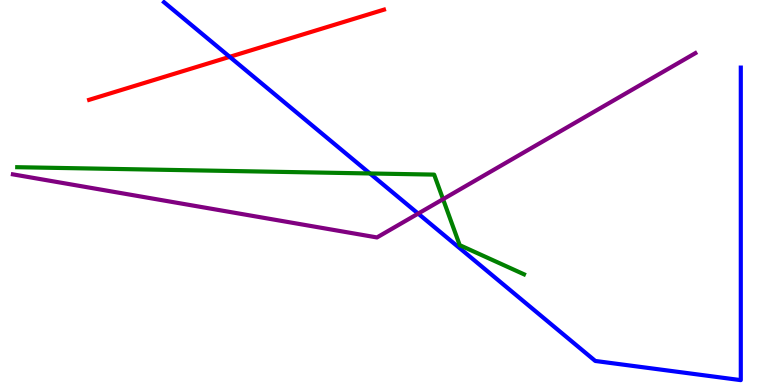[{'lines': ['blue', 'red'], 'intersections': [{'x': 2.96, 'y': 8.52}]}, {'lines': ['green', 'red'], 'intersections': []}, {'lines': ['purple', 'red'], 'intersections': []}, {'lines': ['blue', 'green'], 'intersections': [{'x': 4.77, 'y': 5.49}]}, {'lines': ['blue', 'purple'], 'intersections': [{'x': 5.4, 'y': 4.45}]}, {'lines': ['green', 'purple'], 'intersections': [{'x': 5.72, 'y': 4.83}]}]